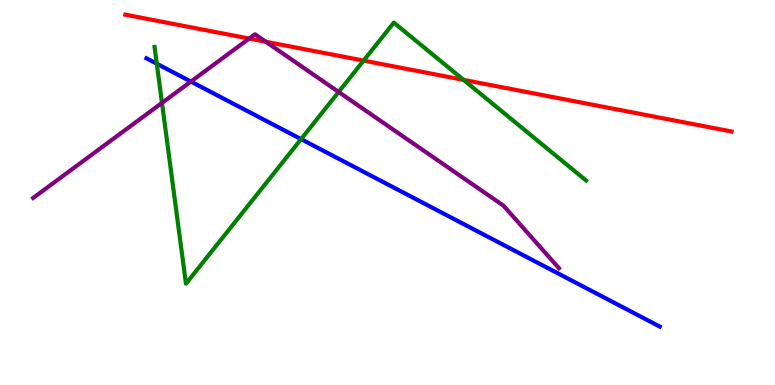[{'lines': ['blue', 'red'], 'intersections': []}, {'lines': ['green', 'red'], 'intersections': [{'x': 4.69, 'y': 8.43}, {'x': 5.98, 'y': 7.93}]}, {'lines': ['purple', 'red'], 'intersections': [{'x': 3.22, 'y': 9.0}, {'x': 3.43, 'y': 8.92}]}, {'lines': ['blue', 'green'], 'intersections': [{'x': 2.02, 'y': 8.34}, {'x': 3.88, 'y': 6.39}]}, {'lines': ['blue', 'purple'], 'intersections': [{'x': 2.46, 'y': 7.88}]}, {'lines': ['green', 'purple'], 'intersections': [{'x': 2.09, 'y': 7.33}, {'x': 4.37, 'y': 7.61}]}]